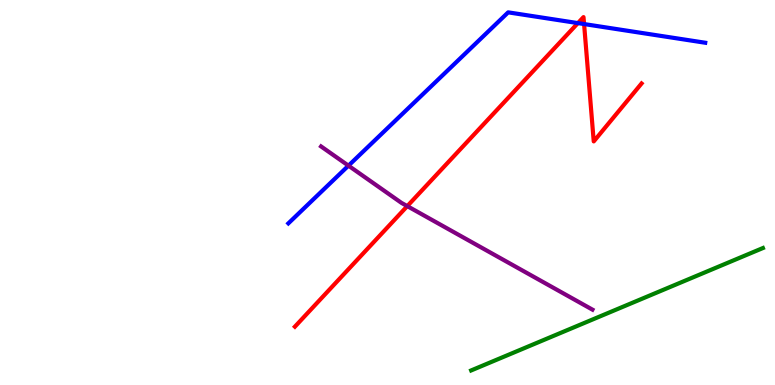[{'lines': ['blue', 'red'], 'intersections': [{'x': 7.46, 'y': 9.4}, {'x': 7.54, 'y': 9.38}]}, {'lines': ['green', 'red'], 'intersections': []}, {'lines': ['purple', 'red'], 'intersections': [{'x': 5.26, 'y': 4.65}]}, {'lines': ['blue', 'green'], 'intersections': []}, {'lines': ['blue', 'purple'], 'intersections': [{'x': 4.5, 'y': 5.7}]}, {'lines': ['green', 'purple'], 'intersections': []}]